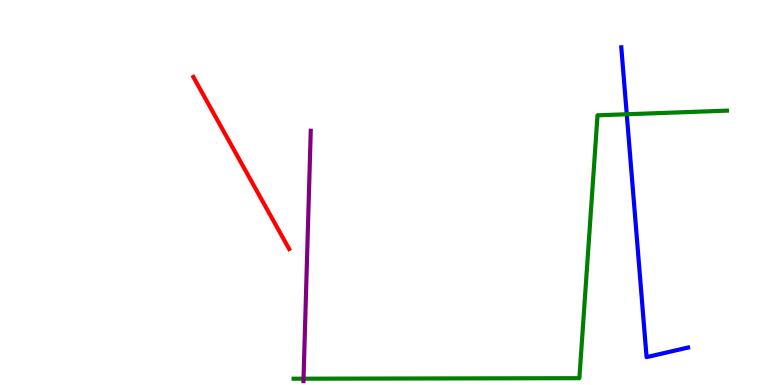[{'lines': ['blue', 'red'], 'intersections': []}, {'lines': ['green', 'red'], 'intersections': []}, {'lines': ['purple', 'red'], 'intersections': []}, {'lines': ['blue', 'green'], 'intersections': [{'x': 8.09, 'y': 7.03}]}, {'lines': ['blue', 'purple'], 'intersections': []}, {'lines': ['green', 'purple'], 'intersections': [{'x': 3.92, 'y': 0.164}]}]